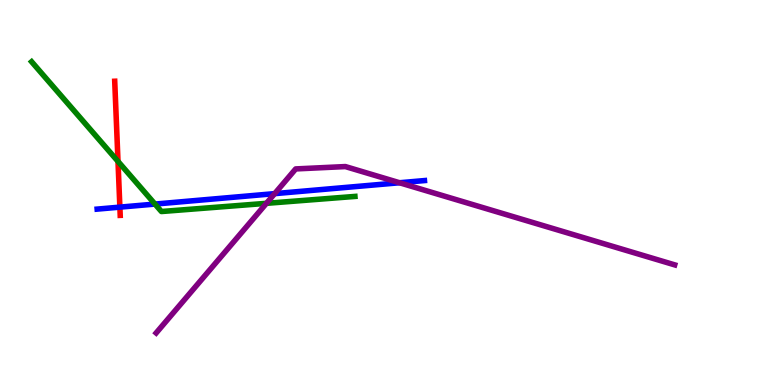[{'lines': ['blue', 'red'], 'intersections': [{'x': 1.55, 'y': 4.62}]}, {'lines': ['green', 'red'], 'intersections': [{'x': 1.52, 'y': 5.81}]}, {'lines': ['purple', 'red'], 'intersections': []}, {'lines': ['blue', 'green'], 'intersections': [{'x': 2.0, 'y': 4.7}]}, {'lines': ['blue', 'purple'], 'intersections': [{'x': 3.54, 'y': 4.97}, {'x': 5.16, 'y': 5.25}]}, {'lines': ['green', 'purple'], 'intersections': [{'x': 3.44, 'y': 4.72}]}]